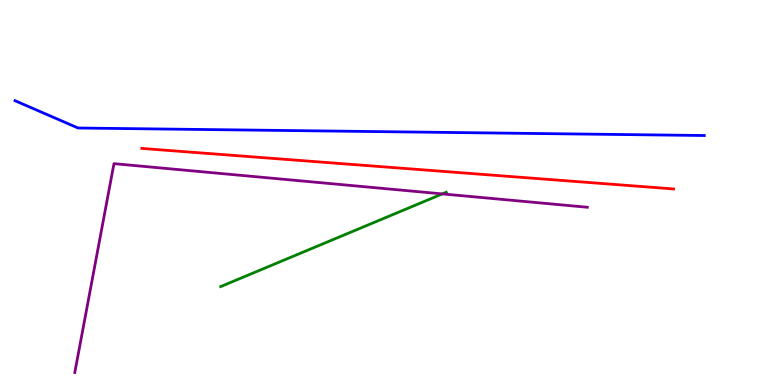[{'lines': ['blue', 'red'], 'intersections': []}, {'lines': ['green', 'red'], 'intersections': []}, {'lines': ['purple', 'red'], 'intersections': []}, {'lines': ['blue', 'green'], 'intersections': []}, {'lines': ['blue', 'purple'], 'intersections': []}, {'lines': ['green', 'purple'], 'intersections': [{'x': 5.71, 'y': 4.96}]}]